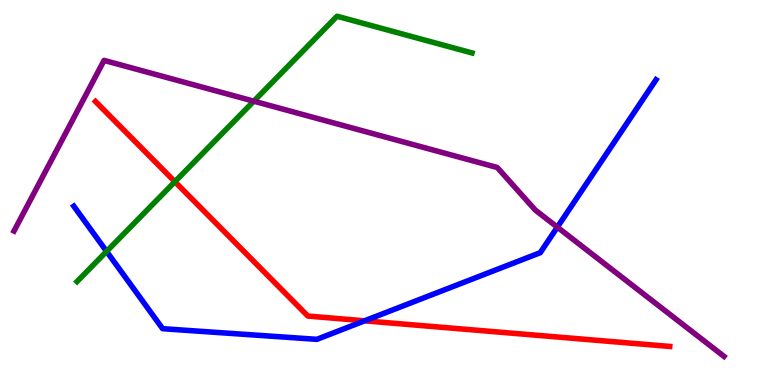[{'lines': ['blue', 'red'], 'intersections': [{'x': 4.7, 'y': 1.67}]}, {'lines': ['green', 'red'], 'intersections': [{'x': 2.26, 'y': 5.28}]}, {'lines': ['purple', 'red'], 'intersections': []}, {'lines': ['blue', 'green'], 'intersections': [{'x': 1.38, 'y': 3.47}]}, {'lines': ['blue', 'purple'], 'intersections': [{'x': 7.19, 'y': 4.1}]}, {'lines': ['green', 'purple'], 'intersections': [{'x': 3.27, 'y': 7.37}]}]